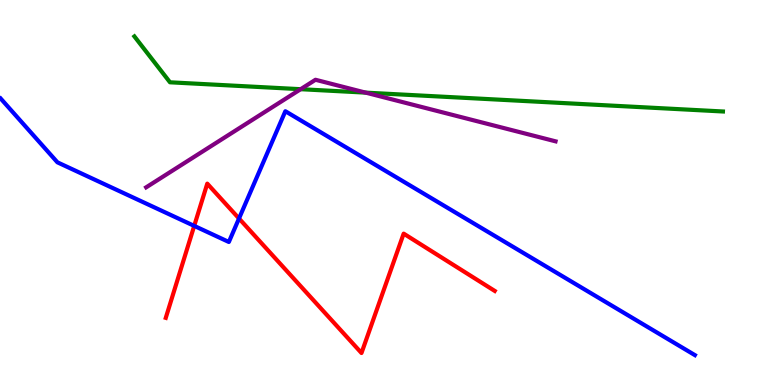[{'lines': ['blue', 'red'], 'intersections': [{'x': 2.51, 'y': 4.13}, {'x': 3.08, 'y': 4.32}]}, {'lines': ['green', 'red'], 'intersections': []}, {'lines': ['purple', 'red'], 'intersections': []}, {'lines': ['blue', 'green'], 'intersections': []}, {'lines': ['blue', 'purple'], 'intersections': []}, {'lines': ['green', 'purple'], 'intersections': [{'x': 3.88, 'y': 7.68}, {'x': 4.72, 'y': 7.59}]}]